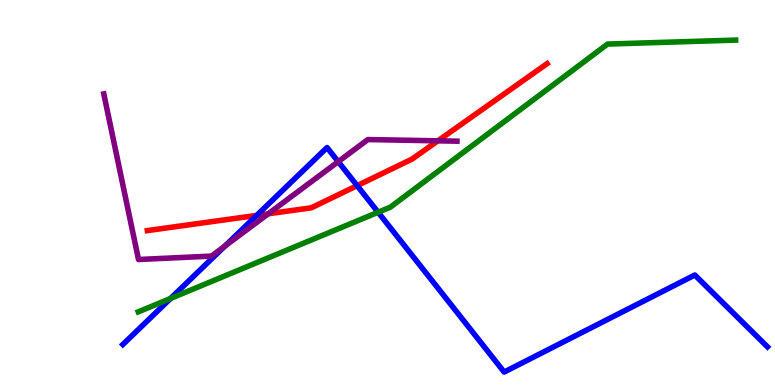[{'lines': ['blue', 'red'], 'intersections': [{'x': 3.31, 'y': 4.41}, {'x': 4.61, 'y': 5.18}]}, {'lines': ['green', 'red'], 'intersections': []}, {'lines': ['purple', 'red'], 'intersections': [{'x': 3.46, 'y': 4.45}, {'x': 5.65, 'y': 6.34}]}, {'lines': ['blue', 'green'], 'intersections': [{'x': 2.2, 'y': 2.25}, {'x': 4.88, 'y': 4.49}]}, {'lines': ['blue', 'purple'], 'intersections': [{'x': 2.9, 'y': 3.61}, {'x': 4.36, 'y': 5.8}]}, {'lines': ['green', 'purple'], 'intersections': []}]